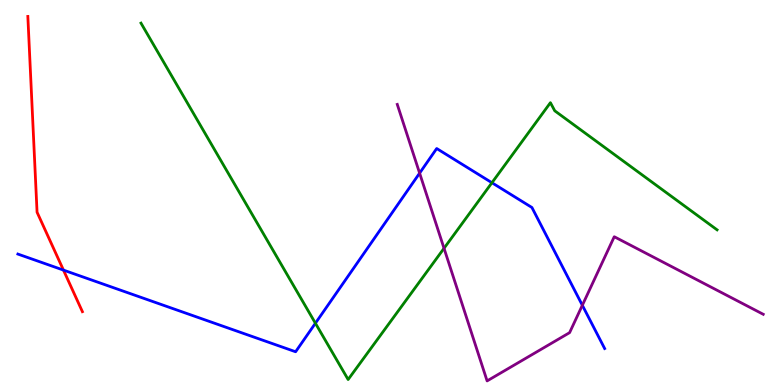[{'lines': ['blue', 'red'], 'intersections': [{'x': 0.819, 'y': 2.98}]}, {'lines': ['green', 'red'], 'intersections': []}, {'lines': ['purple', 'red'], 'intersections': []}, {'lines': ['blue', 'green'], 'intersections': [{'x': 4.07, 'y': 1.6}, {'x': 6.35, 'y': 5.25}]}, {'lines': ['blue', 'purple'], 'intersections': [{'x': 5.41, 'y': 5.5}, {'x': 7.51, 'y': 2.07}]}, {'lines': ['green', 'purple'], 'intersections': [{'x': 5.73, 'y': 3.55}]}]